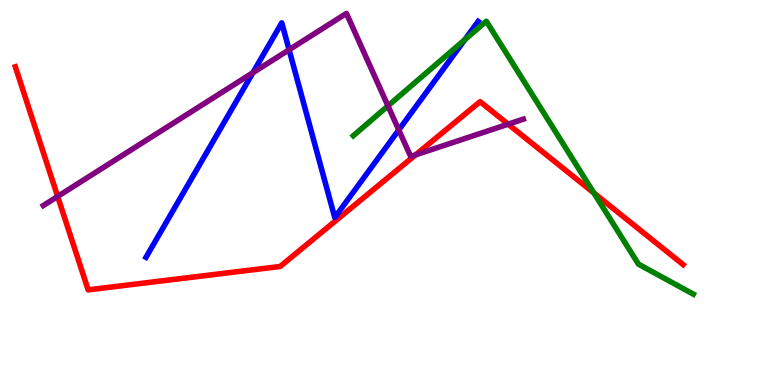[{'lines': ['blue', 'red'], 'intersections': []}, {'lines': ['green', 'red'], 'intersections': [{'x': 7.66, 'y': 4.99}]}, {'lines': ['purple', 'red'], 'intersections': [{'x': 0.744, 'y': 4.9}, {'x': 5.36, 'y': 5.98}, {'x': 6.56, 'y': 6.77}]}, {'lines': ['blue', 'green'], 'intersections': [{'x': 6.0, 'y': 8.97}]}, {'lines': ['blue', 'purple'], 'intersections': [{'x': 3.26, 'y': 8.11}, {'x': 3.73, 'y': 8.71}, {'x': 5.15, 'y': 6.62}]}, {'lines': ['green', 'purple'], 'intersections': [{'x': 5.01, 'y': 7.25}]}]